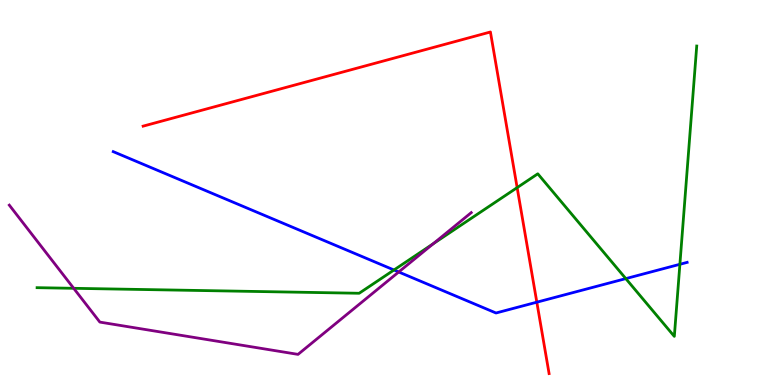[{'lines': ['blue', 'red'], 'intersections': [{'x': 6.93, 'y': 2.15}]}, {'lines': ['green', 'red'], 'intersections': [{'x': 6.67, 'y': 5.13}]}, {'lines': ['purple', 'red'], 'intersections': []}, {'lines': ['blue', 'green'], 'intersections': [{'x': 5.08, 'y': 2.99}, {'x': 8.07, 'y': 2.76}, {'x': 8.77, 'y': 3.14}]}, {'lines': ['blue', 'purple'], 'intersections': [{'x': 5.14, 'y': 2.94}]}, {'lines': ['green', 'purple'], 'intersections': [{'x': 0.951, 'y': 2.51}, {'x': 5.59, 'y': 3.67}]}]